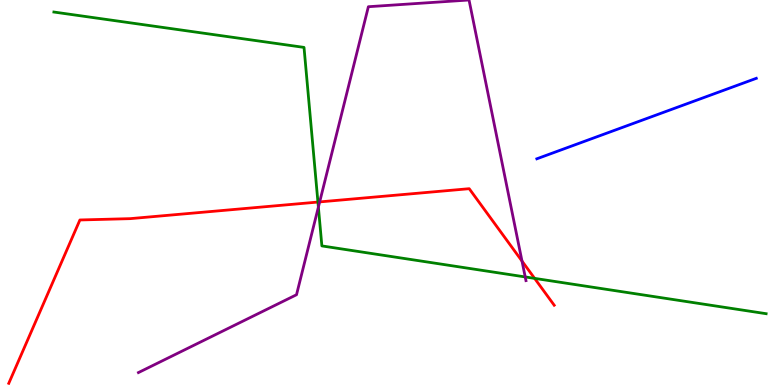[{'lines': ['blue', 'red'], 'intersections': []}, {'lines': ['green', 'red'], 'intersections': [{'x': 4.1, 'y': 4.75}, {'x': 6.9, 'y': 2.77}]}, {'lines': ['purple', 'red'], 'intersections': [{'x': 4.12, 'y': 4.76}, {'x': 6.74, 'y': 3.22}]}, {'lines': ['blue', 'green'], 'intersections': []}, {'lines': ['blue', 'purple'], 'intersections': []}, {'lines': ['green', 'purple'], 'intersections': [{'x': 4.11, 'y': 4.62}, {'x': 6.78, 'y': 2.81}]}]